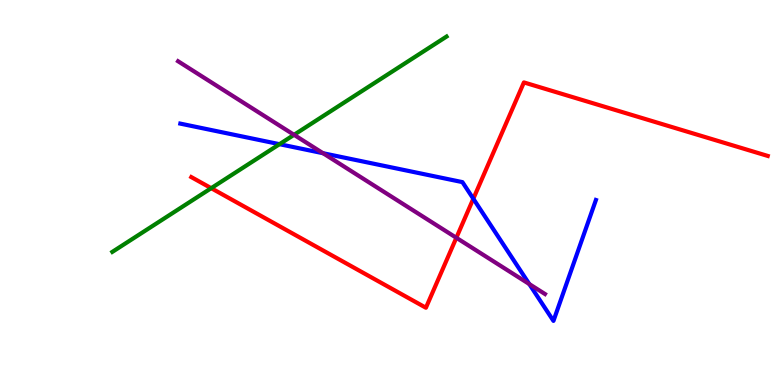[{'lines': ['blue', 'red'], 'intersections': [{'x': 6.11, 'y': 4.84}]}, {'lines': ['green', 'red'], 'intersections': [{'x': 2.73, 'y': 5.11}]}, {'lines': ['purple', 'red'], 'intersections': [{'x': 5.89, 'y': 3.82}]}, {'lines': ['blue', 'green'], 'intersections': [{'x': 3.61, 'y': 6.25}]}, {'lines': ['blue', 'purple'], 'intersections': [{'x': 4.17, 'y': 6.02}, {'x': 6.83, 'y': 2.62}]}, {'lines': ['green', 'purple'], 'intersections': [{'x': 3.79, 'y': 6.5}]}]